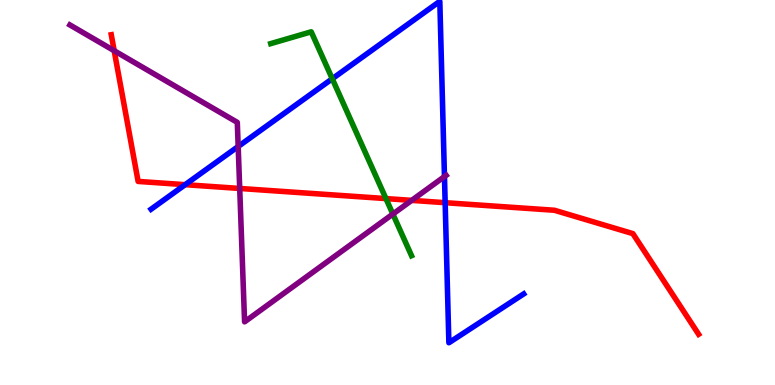[{'lines': ['blue', 'red'], 'intersections': [{'x': 2.39, 'y': 5.2}, {'x': 5.74, 'y': 4.74}]}, {'lines': ['green', 'red'], 'intersections': [{'x': 4.98, 'y': 4.84}]}, {'lines': ['purple', 'red'], 'intersections': [{'x': 1.47, 'y': 8.68}, {'x': 3.09, 'y': 5.1}, {'x': 5.31, 'y': 4.8}]}, {'lines': ['blue', 'green'], 'intersections': [{'x': 4.29, 'y': 7.95}]}, {'lines': ['blue', 'purple'], 'intersections': [{'x': 3.07, 'y': 6.19}, {'x': 5.74, 'y': 5.41}]}, {'lines': ['green', 'purple'], 'intersections': [{'x': 5.07, 'y': 4.44}]}]